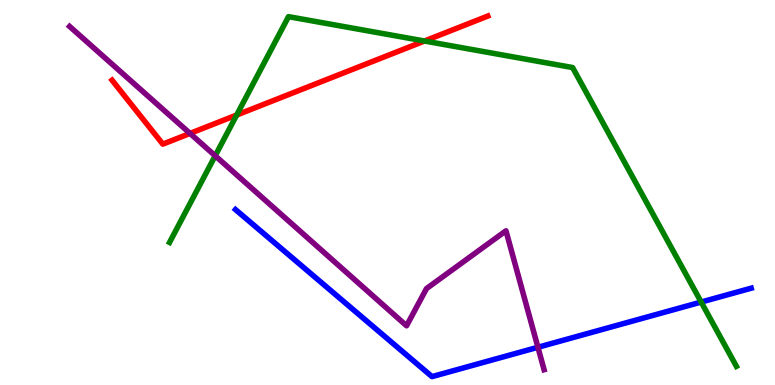[{'lines': ['blue', 'red'], 'intersections': []}, {'lines': ['green', 'red'], 'intersections': [{'x': 3.05, 'y': 7.01}, {'x': 5.48, 'y': 8.93}]}, {'lines': ['purple', 'red'], 'intersections': [{'x': 2.45, 'y': 6.53}]}, {'lines': ['blue', 'green'], 'intersections': [{'x': 9.05, 'y': 2.15}]}, {'lines': ['blue', 'purple'], 'intersections': [{'x': 6.94, 'y': 0.98}]}, {'lines': ['green', 'purple'], 'intersections': [{'x': 2.78, 'y': 5.95}]}]